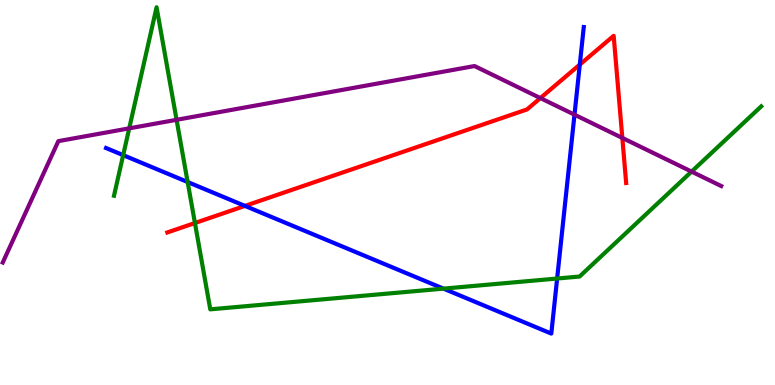[{'lines': ['blue', 'red'], 'intersections': [{'x': 3.16, 'y': 4.65}, {'x': 7.48, 'y': 8.32}]}, {'lines': ['green', 'red'], 'intersections': [{'x': 2.52, 'y': 4.21}]}, {'lines': ['purple', 'red'], 'intersections': [{'x': 6.97, 'y': 7.45}, {'x': 8.03, 'y': 6.42}]}, {'lines': ['blue', 'green'], 'intersections': [{'x': 1.59, 'y': 5.97}, {'x': 2.42, 'y': 5.27}, {'x': 5.72, 'y': 2.5}, {'x': 7.19, 'y': 2.77}]}, {'lines': ['blue', 'purple'], 'intersections': [{'x': 7.41, 'y': 7.02}]}, {'lines': ['green', 'purple'], 'intersections': [{'x': 1.67, 'y': 6.67}, {'x': 2.28, 'y': 6.89}, {'x': 8.92, 'y': 5.54}]}]